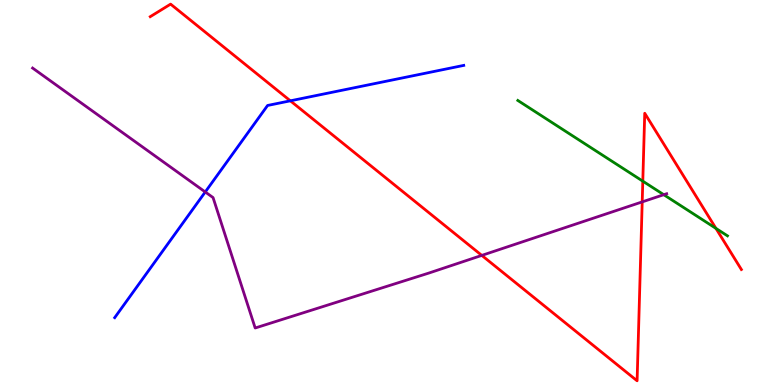[{'lines': ['blue', 'red'], 'intersections': [{'x': 3.75, 'y': 7.38}]}, {'lines': ['green', 'red'], 'intersections': [{'x': 8.29, 'y': 5.29}, {'x': 9.24, 'y': 4.07}]}, {'lines': ['purple', 'red'], 'intersections': [{'x': 6.22, 'y': 3.37}, {'x': 8.29, 'y': 4.76}]}, {'lines': ['blue', 'green'], 'intersections': []}, {'lines': ['blue', 'purple'], 'intersections': [{'x': 2.65, 'y': 5.01}]}, {'lines': ['green', 'purple'], 'intersections': [{'x': 8.56, 'y': 4.94}]}]